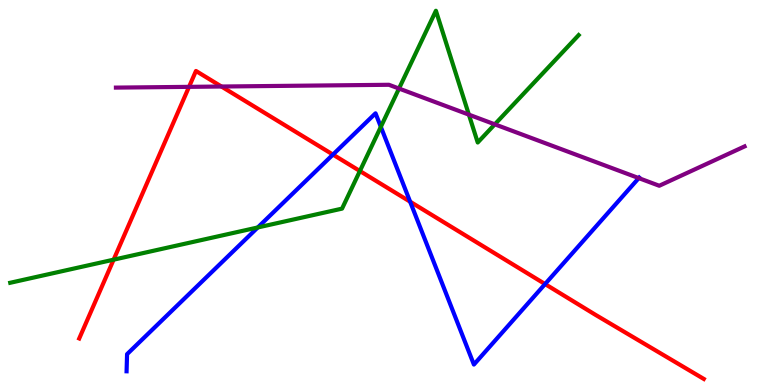[{'lines': ['blue', 'red'], 'intersections': [{'x': 4.3, 'y': 5.98}, {'x': 5.29, 'y': 4.76}, {'x': 7.03, 'y': 2.62}]}, {'lines': ['green', 'red'], 'intersections': [{'x': 1.47, 'y': 3.26}, {'x': 4.64, 'y': 5.56}]}, {'lines': ['purple', 'red'], 'intersections': [{'x': 2.44, 'y': 7.74}, {'x': 2.86, 'y': 7.75}]}, {'lines': ['blue', 'green'], 'intersections': [{'x': 3.33, 'y': 4.09}, {'x': 4.91, 'y': 6.71}]}, {'lines': ['blue', 'purple'], 'intersections': [{'x': 8.24, 'y': 5.37}]}, {'lines': ['green', 'purple'], 'intersections': [{'x': 5.15, 'y': 7.7}, {'x': 6.05, 'y': 7.02}, {'x': 6.38, 'y': 6.77}]}]